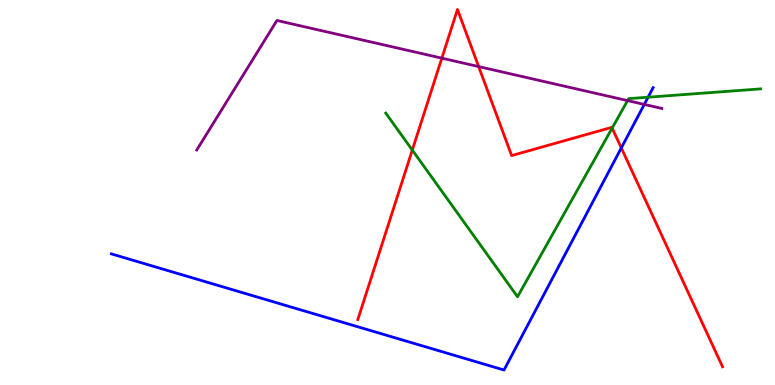[{'lines': ['blue', 'red'], 'intersections': [{'x': 8.02, 'y': 6.16}]}, {'lines': ['green', 'red'], 'intersections': [{'x': 5.32, 'y': 6.1}, {'x': 7.9, 'y': 6.67}]}, {'lines': ['purple', 'red'], 'intersections': [{'x': 5.7, 'y': 8.49}, {'x': 6.18, 'y': 8.27}]}, {'lines': ['blue', 'green'], 'intersections': [{'x': 8.36, 'y': 7.48}]}, {'lines': ['blue', 'purple'], 'intersections': [{'x': 8.31, 'y': 7.29}]}, {'lines': ['green', 'purple'], 'intersections': [{'x': 8.1, 'y': 7.39}]}]